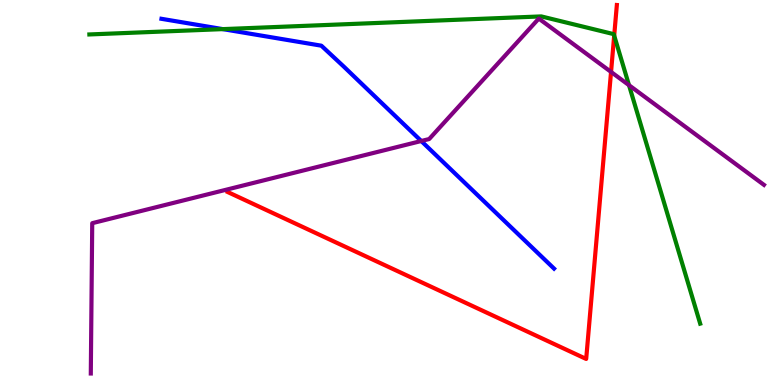[{'lines': ['blue', 'red'], 'intersections': []}, {'lines': ['green', 'red'], 'intersections': [{'x': 7.93, 'y': 9.08}]}, {'lines': ['purple', 'red'], 'intersections': [{'x': 7.88, 'y': 8.13}]}, {'lines': ['blue', 'green'], 'intersections': [{'x': 2.87, 'y': 9.24}]}, {'lines': ['blue', 'purple'], 'intersections': [{'x': 5.44, 'y': 6.34}]}, {'lines': ['green', 'purple'], 'intersections': [{'x': 8.12, 'y': 7.79}]}]